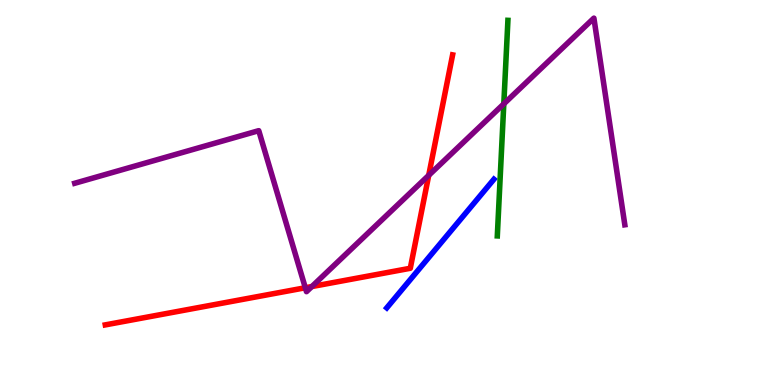[{'lines': ['blue', 'red'], 'intersections': []}, {'lines': ['green', 'red'], 'intersections': []}, {'lines': ['purple', 'red'], 'intersections': [{'x': 3.94, 'y': 2.53}, {'x': 4.02, 'y': 2.56}, {'x': 5.53, 'y': 5.45}]}, {'lines': ['blue', 'green'], 'intersections': []}, {'lines': ['blue', 'purple'], 'intersections': []}, {'lines': ['green', 'purple'], 'intersections': [{'x': 6.5, 'y': 7.3}]}]